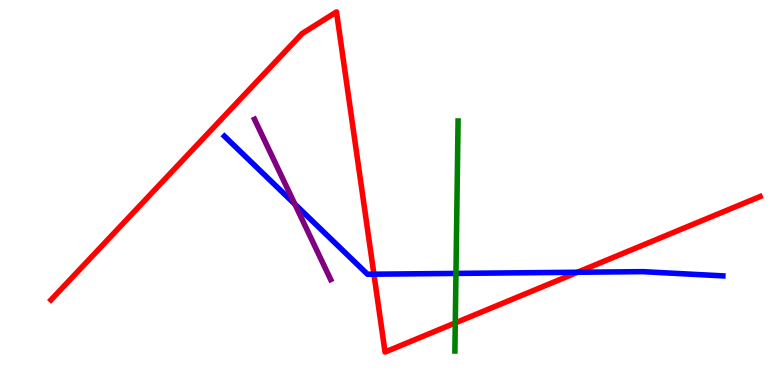[{'lines': ['blue', 'red'], 'intersections': [{'x': 4.82, 'y': 2.88}, {'x': 7.45, 'y': 2.93}]}, {'lines': ['green', 'red'], 'intersections': [{'x': 5.87, 'y': 1.61}]}, {'lines': ['purple', 'red'], 'intersections': []}, {'lines': ['blue', 'green'], 'intersections': [{'x': 5.88, 'y': 2.9}]}, {'lines': ['blue', 'purple'], 'intersections': [{'x': 3.8, 'y': 4.7}]}, {'lines': ['green', 'purple'], 'intersections': []}]